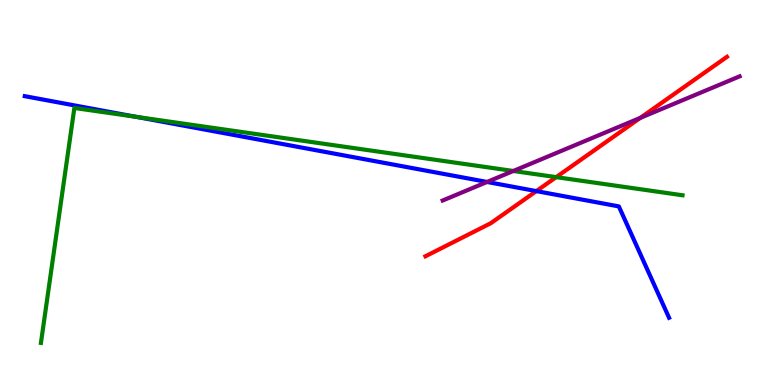[{'lines': ['blue', 'red'], 'intersections': [{'x': 6.92, 'y': 5.04}]}, {'lines': ['green', 'red'], 'intersections': [{'x': 7.18, 'y': 5.4}]}, {'lines': ['purple', 'red'], 'intersections': [{'x': 8.26, 'y': 6.94}]}, {'lines': ['blue', 'green'], 'intersections': [{'x': 1.76, 'y': 6.97}]}, {'lines': ['blue', 'purple'], 'intersections': [{'x': 6.28, 'y': 5.27}]}, {'lines': ['green', 'purple'], 'intersections': [{'x': 6.62, 'y': 5.56}]}]